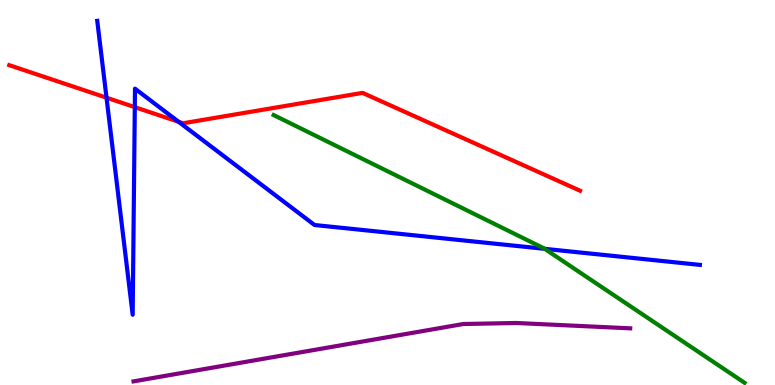[{'lines': ['blue', 'red'], 'intersections': [{'x': 1.37, 'y': 7.46}, {'x': 1.74, 'y': 7.22}, {'x': 2.3, 'y': 6.84}]}, {'lines': ['green', 'red'], 'intersections': []}, {'lines': ['purple', 'red'], 'intersections': []}, {'lines': ['blue', 'green'], 'intersections': [{'x': 7.03, 'y': 3.54}]}, {'lines': ['blue', 'purple'], 'intersections': []}, {'lines': ['green', 'purple'], 'intersections': []}]